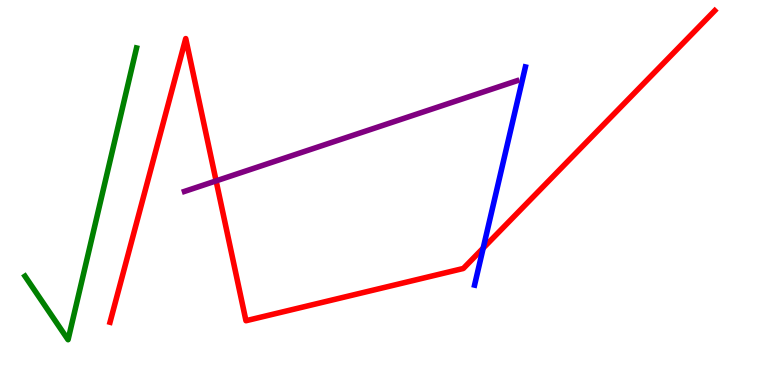[{'lines': ['blue', 'red'], 'intersections': [{'x': 6.23, 'y': 3.56}]}, {'lines': ['green', 'red'], 'intersections': []}, {'lines': ['purple', 'red'], 'intersections': [{'x': 2.79, 'y': 5.3}]}, {'lines': ['blue', 'green'], 'intersections': []}, {'lines': ['blue', 'purple'], 'intersections': []}, {'lines': ['green', 'purple'], 'intersections': []}]